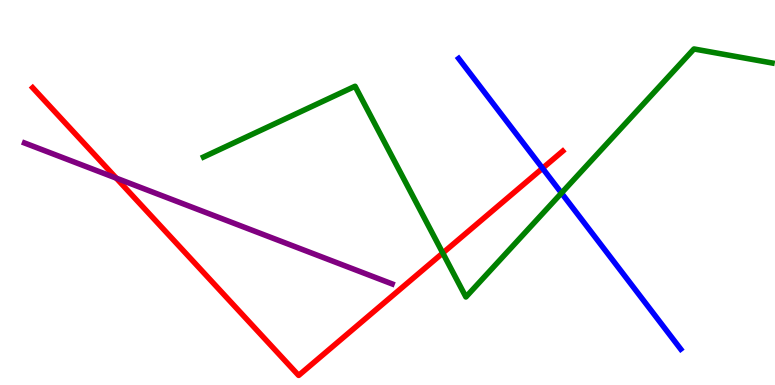[{'lines': ['blue', 'red'], 'intersections': [{'x': 7.0, 'y': 5.63}]}, {'lines': ['green', 'red'], 'intersections': [{'x': 5.71, 'y': 3.43}]}, {'lines': ['purple', 'red'], 'intersections': [{'x': 1.5, 'y': 5.37}]}, {'lines': ['blue', 'green'], 'intersections': [{'x': 7.24, 'y': 4.99}]}, {'lines': ['blue', 'purple'], 'intersections': []}, {'lines': ['green', 'purple'], 'intersections': []}]